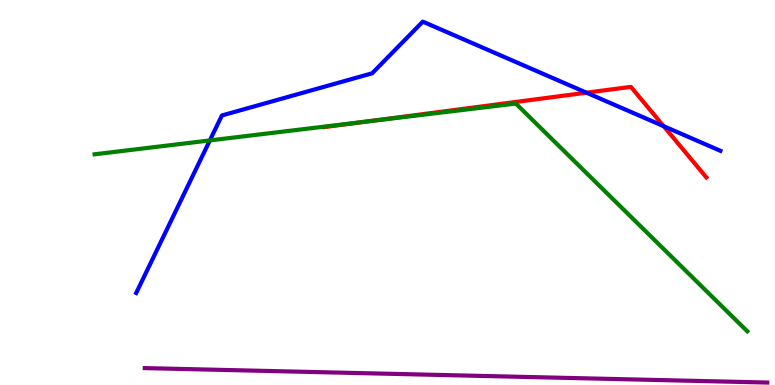[{'lines': ['blue', 'red'], 'intersections': [{'x': 7.57, 'y': 7.59}, {'x': 8.56, 'y': 6.72}]}, {'lines': ['green', 'red'], 'intersections': [{'x': 4.72, 'y': 6.84}]}, {'lines': ['purple', 'red'], 'intersections': []}, {'lines': ['blue', 'green'], 'intersections': [{'x': 2.71, 'y': 6.35}]}, {'lines': ['blue', 'purple'], 'intersections': []}, {'lines': ['green', 'purple'], 'intersections': []}]